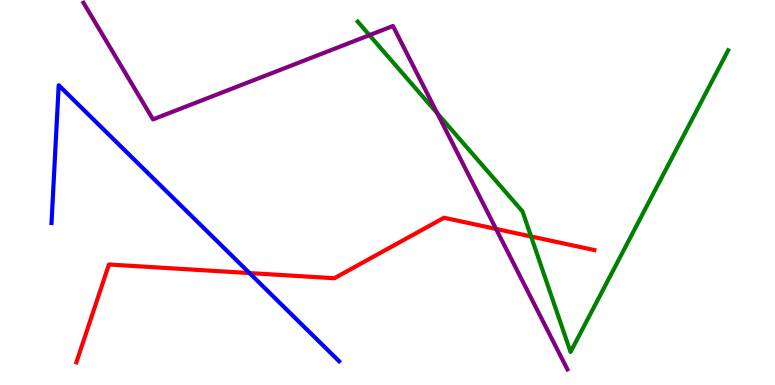[{'lines': ['blue', 'red'], 'intersections': [{'x': 3.22, 'y': 2.91}]}, {'lines': ['green', 'red'], 'intersections': [{'x': 6.85, 'y': 3.86}]}, {'lines': ['purple', 'red'], 'intersections': [{'x': 6.4, 'y': 4.05}]}, {'lines': ['blue', 'green'], 'intersections': []}, {'lines': ['blue', 'purple'], 'intersections': []}, {'lines': ['green', 'purple'], 'intersections': [{'x': 4.77, 'y': 9.09}, {'x': 5.64, 'y': 7.06}]}]